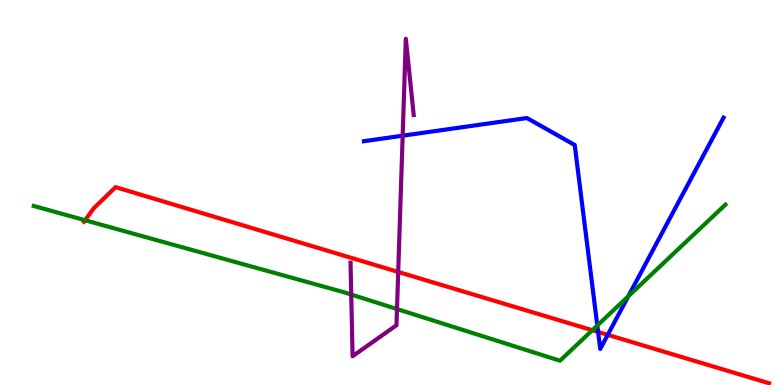[{'lines': ['blue', 'red'], 'intersections': [{'x': 7.72, 'y': 1.38}, {'x': 7.84, 'y': 1.3}]}, {'lines': ['green', 'red'], 'intersections': [{'x': 1.1, 'y': 4.28}, {'x': 7.64, 'y': 1.42}]}, {'lines': ['purple', 'red'], 'intersections': [{'x': 5.14, 'y': 2.94}]}, {'lines': ['blue', 'green'], 'intersections': [{'x': 7.71, 'y': 1.55}, {'x': 8.11, 'y': 2.31}]}, {'lines': ['blue', 'purple'], 'intersections': [{'x': 5.2, 'y': 6.48}]}, {'lines': ['green', 'purple'], 'intersections': [{'x': 4.53, 'y': 2.35}, {'x': 5.12, 'y': 1.97}]}]